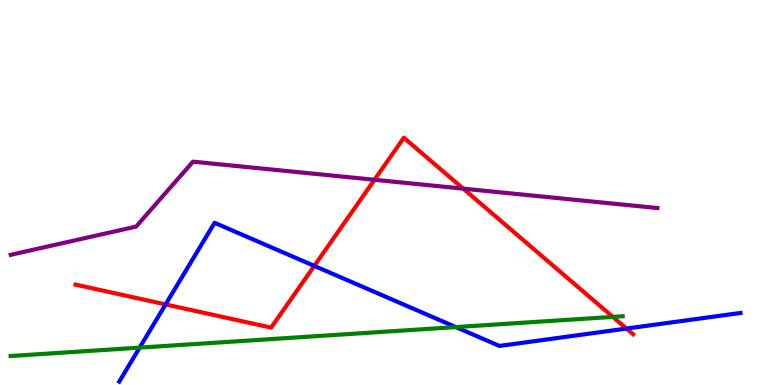[{'lines': ['blue', 'red'], 'intersections': [{'x': 2.14, 'y': 2.09}, {'x': 4.06, 'y': 3.09}, {'x': 8.08, 'y': 1.47}]}, {'lines': ['green', 'red'], 'intersections': [{'x': 7.91, 'y': 1.77}]}, {'lines': ['purple', 'red'], 'intersections': [{'x': 4.83, 'y': 5.33}, {'x': 5.98, 'y': 5.1}]}, {'lines': ['blue', 'green'], 'intersections': [{'x': 1.8, 'y': 0.971}, {'x': 5.88, 'y': 1.5}]}, {'lines': ['blue', 'purple'], 'intersections': []}, {'lines': ['green', 'purple'], 'intersections': []}]